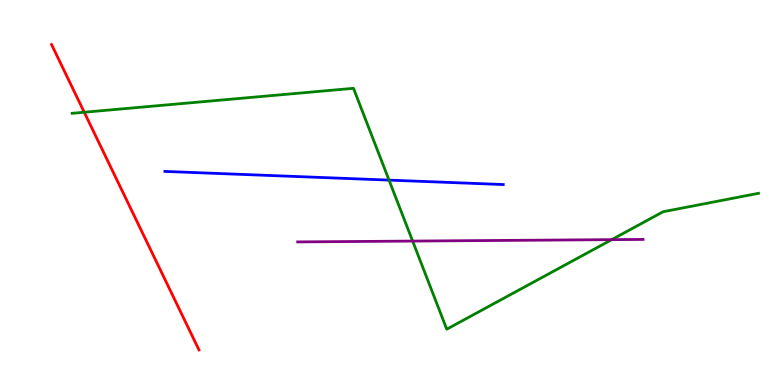[{'lines': ['blue', 'red'], 'intersections': []}, {'lines': ['green', 'red'], 'intersections': [{'x': 1.09, 'y': 7.08}]}, {'lines': ['purple', 'red'], 'intersections': []}, {'lines': ['blue', 'green'], 'intersections': [{'x': 5.02, 'y': 5.32}]}, {'lines': ['blue', 'purple'], 'intersections': []}, {'lines': ['green', 'purple'], 'intersections': [{'x': 5.32, 'y': 3.74}, {'x': 7.89, 'y': 3.78}]}]